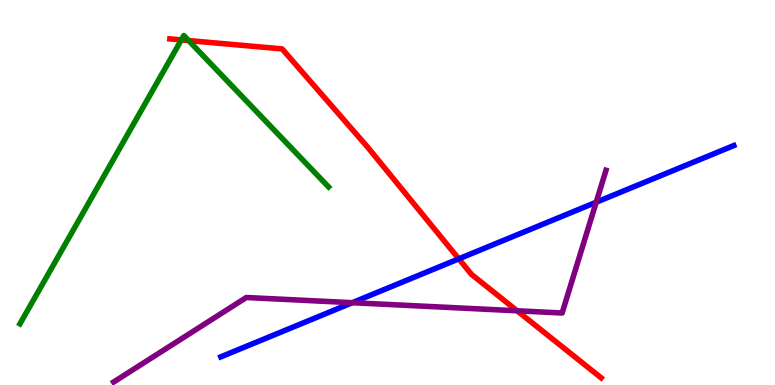[{'lines': ['blue', 'red'], 'intersections': [{'x': 5.92, 'y': 3.28}]}, {'lines': ['green', 'red'], 'intersections': [{'x': 2.34, 'y': 8.96}, {'x': 2.43, 'y': 8.95}]}, {'lines': ['purple', 'red'], 'intersections': [{'x': 6.67, 'y': 1.93}]}, {'lines': ['blue', 'green'], 'intersections': []}, {'lines': ['blue', 'purple'], 'intersections': [{'x': 4.55, 'y': 2.14}, {'x': 7.69, 'y': 4.75}]}, {'lines': ['green', 'purple'], 'intersections': []}]